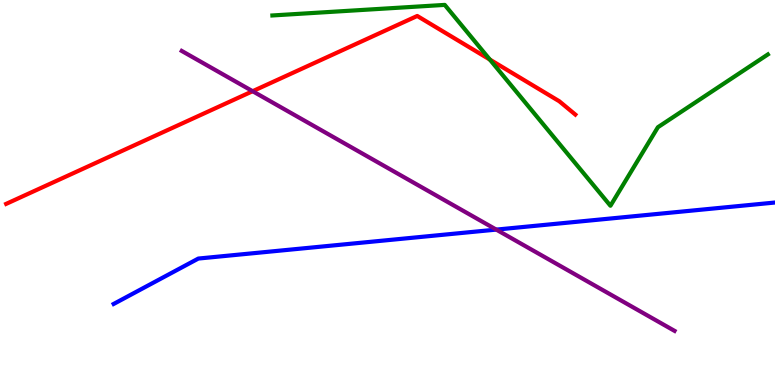[{'lines': ['blue', 'red'], 'intersections': []}, {'lines': ['green', 'red'], 'intersections': [{'x': 6.32, 'y': 8.45}]}, {'lines': ['purple', 'red'], 'intersections': [{'x': 3.26, 'y': 7.63}]}, {'lines': ['blue', 'green'], 'intersections': []}, {'lines': ['blue', 'purple'], 'intersections': [{'x': 6.4, 'y': 4.04}]}, {'lines': ['green', 'purple'], 'intersections': []}]